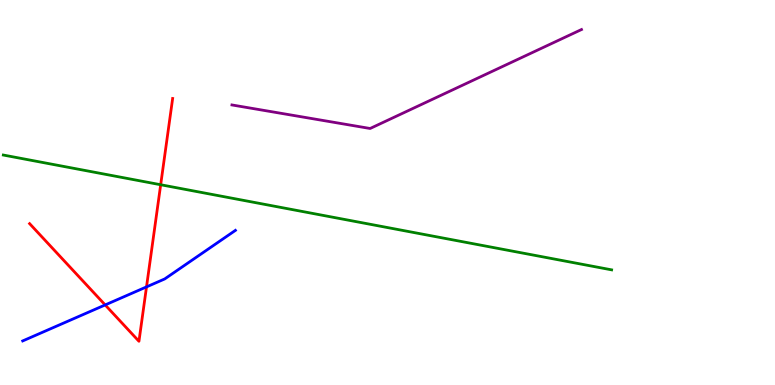[{'lines': ['blue', 'red'], 'intersections': [{'x': 1.36, 'y': 2.08}, {'x': 1.89, 'y': 2.55}]}, {'lines': ['green', 'red'], 'intersections': [{'x': 2.07, 'y': 5.2}]}, {'lines': ['purple', 'red'], 'intersections': []}, {'lines': ['blue', 'green'], 'intersections': []}, {'lines': ['blue', 'purple'], 'intersections': []}, {'lines': ['green', 'purple'], 'intersections': []}]